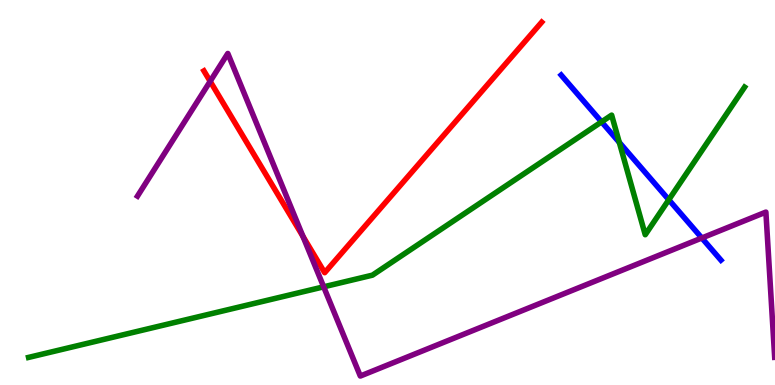[{'lines': ['blue', 'red'], 'intersections': []}, {'lines': ['green', 'red'], 'intersections': []}, {'lines': ['purple', 'red'], 'intersections': [{'x': 2.71, 'y': 7.89}, {'x': 3.91, 'y': 3.86}]}, {'lines': ['blue', 'green'], 'intersections': [{'x': 7.76, 'y': 6.83}, {'x': 7.99, 'y': 6.3}, {'x': 8.63, 'y': 4.81}]}, {'lines': ['blue', 'purple'], 'intersections': [{'x': 9.06, 'y': 3.82}]}, {'lines': ['green', 'purple'], 'intersections': [{'x': 4.18, 'y': 2.55}]}]